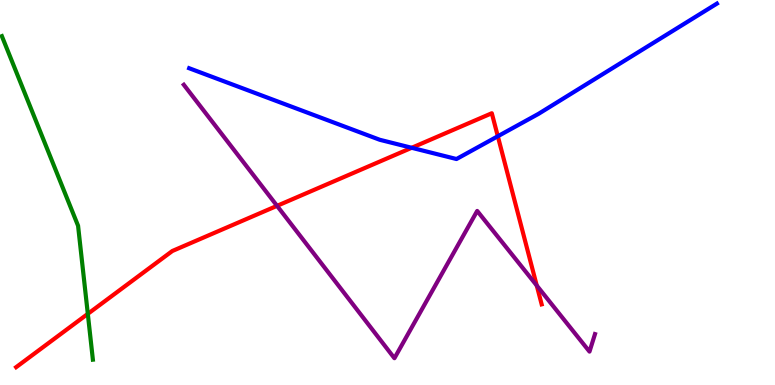[{'lines': ['blue', 'red'], 'intersections': [{'x': 5.31, 'y': 6.16}, {'x': 6.42, 'y': 6.46}]}, {'lines': ['green', 'red'], 'intersections': [{'x': 1.13, 'y': 1.85}]}, {'lines': ['purple', 'red'], 'intersections': [{'x': 3.57, 'y': 4.65}, {'x': 6.93, 'y': 2.58}]}, {'lines': ['blue', 'green'], 'intersections': []}, {'lines': ['blue', 'purple'], 'intersections': []}, {'lines': ['green', 'purple'], 'intersections': []}]